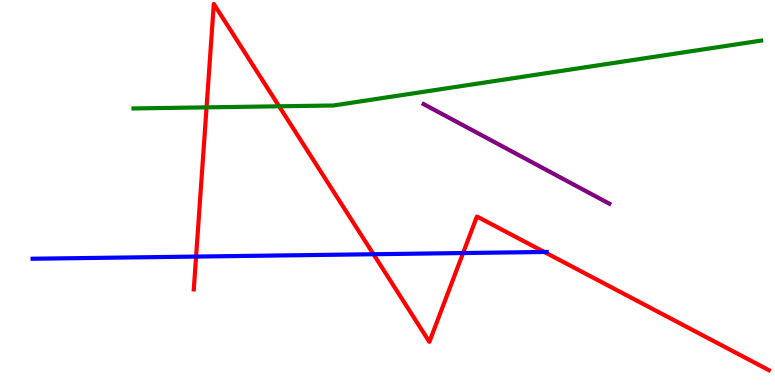[{'lines': ['blue', 'red'], 'intersections': [{'x': 2.53, 'y': 3.34}, {'x': 4.82, 'y': 3.4}, {'x': 5.98, 'y': 3.43}, {'x': 7.02, 'y': 3.46}]}, {'lines': ['green', 'red'], 'intersections': [{'x': 2.67, 'y': 7.21}, {'x': 3.6, 'y': 7.24}]}, {'lines': ['purple', 'red'], 'intersections': []}, {'lines': ['blue', 'green'], 'intersections': []}, {'lines': ['blue', 'purple'], 'intersections': []}, {'lines': ['green', 'purple'], 'intersections': []}]